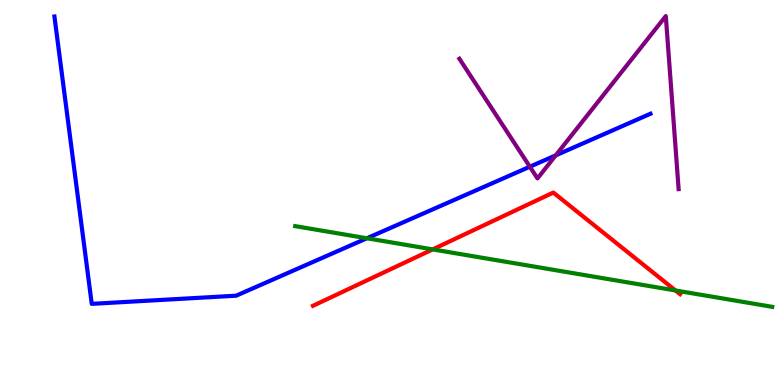[{'lines': ['blue', 'red'], 'intersections': []}, {'lines': ['green', 'red'], 'intersections': [{'x': 5.58, 'y': 3.52}, {'x': 8.72, 'y': 2.46}]}, {'lines': ['purple', 'red'], 'intersections': []}, {'lines': ['blue', 'green'], 'intersections': [{'x': 4.73, 'y': 3.81}]}, {'lines': ['blue', 'purple'], 'intersections': [{'x': 6.84, 'y': 5.67}, {'x': 7.17, 'y': 5.96}]}, {'lines': ['green', 'purple'], 'intersections': []}]